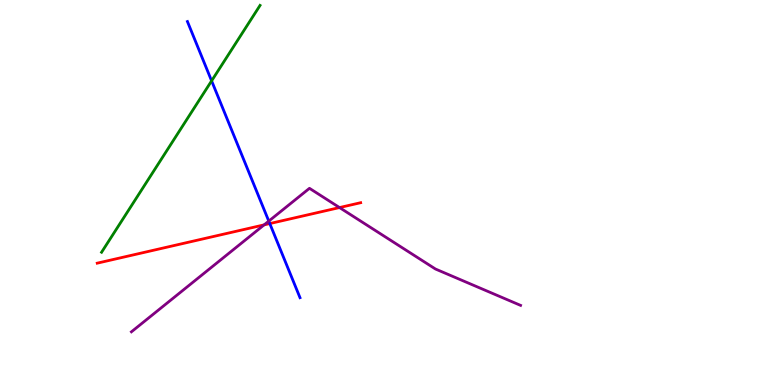[{'lines': ['blue', 'red'], 'intersections': [{'x': 3.48, 'y': 4.19}]}, {'lines': ['green', 'red'], 'intersections': []}, {'lines': ['purple', 'red'], 'intersections': [{'x': 3.41, 'y': 4.16}, {'x': 4.38, 'y': 4.61}]}, {'lines': ['blue', 'green'], 'intersections': [{'x': 2.73, 'y': 7.9}]}, {'lines': ['blue', 'purple'], 'intersections': [{'x': 3.47, 'y': 4.26}]}, {'lines': ['green', 'purple'], 'intersections': []}]